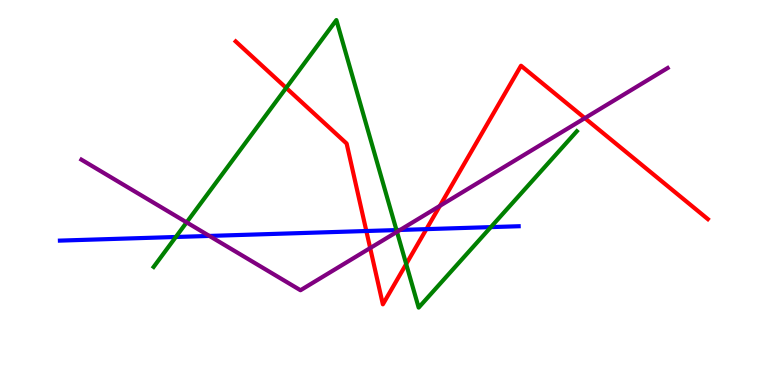[{'lines': ['blue', 'red'], 'intersections': [{'x': 4.73, 'y': 4.0}, {'x': 5.5, 'y': 4.05}]}, {'lines': ['green', 'red'], 'intersections': [{'x': 3.69, 'y': 7.72}, {'x': 5.24, 'y': 3.14}]}, {'lines': ['purple', 'red'], 'intersections': [{'x': 4.78, 'y': 3.56}, {'x': 5.68, 'y': 4.65}, {'x': 7.55, 'y': 6.93}]}, {'lines': ['blue', 'green'], 'intersections': [{'x': 2.27, 'y': 3.84}, {'x': 5.12, 'y': 4.02}, {'x': 6.33, 'y': 4.1}]}, {'lines': ['blue', 'purple'], 'intersections': [{'x': 2.7, 'y': 3.87}, {'x': 5.16, 'y': 4.03}]}, {'lines': ['green', 'purple'], 'intersections': [{'x': 2.41, 'y': 4.22}, {'x': 5.12, 'y': 3.98}]}]